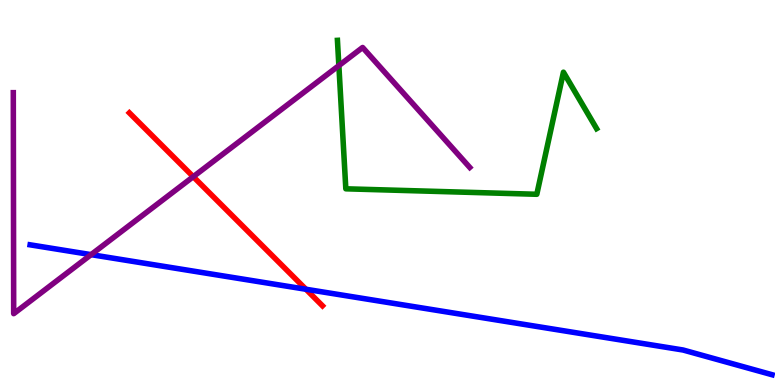[{'lines': ['blue', 'red'], 'intersections': [{'x': 3.95, 'y': 2.49}]}, {'lines': ['green', 'red'], 'intersections': []}, {'lines': ['purple', 'red'], 'intersections': [{'x': 2.49, 'y': 5.41}]}, {'lines': ['blue', 'green'], 'intersections': []}, {'lines': ['blue', 'purple'], 'intersections': [{'x': 1.18, 'y': 3.39}]}, {'lines': ['green', 'purple'], 'intersections': [{'x': 4.37, 'y': 8.3}]}]